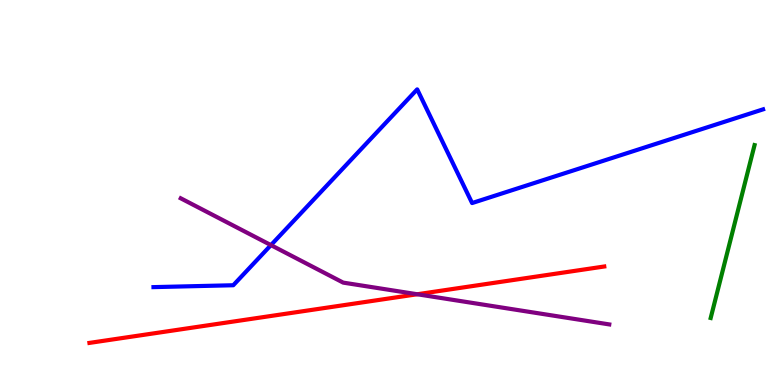[{'lines': ['blue', 'red'], 'intersections': []}, {'lines': ['green', 'red'], 'intersections': []}, {'lines': ['purple', 'red'], 'intersections': [{'x': 5.38, 'y': 2.36}]}, {'lines': ['blue', 'green'], 'intersections': []}, {'lines': ['blue', 'purple'], 'intersections': [{'x': 3.5, 'y': 3.63}]}, {'lines': ['green', 'purple'], 'intersections': []}]